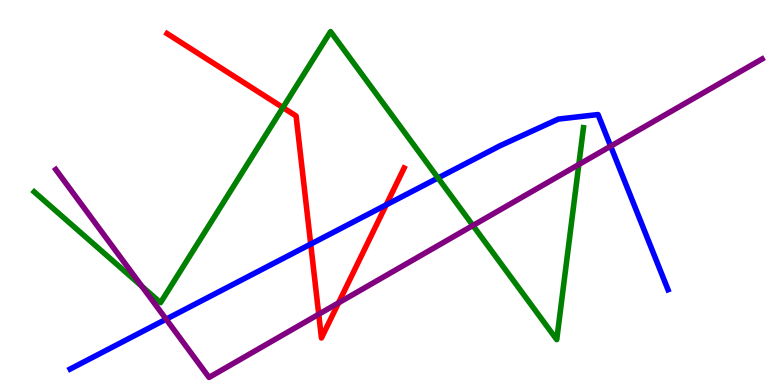[{'lines': ['blue', 'red'], 'intersections': [{'x': 4.01, 'y': 3.66}, {'x': 4.98, 'y': 4.68}]}, {'lines': ['green', 'red'], 'intersections': [{'x': 3.65, 'y': 7.21}]}, {'lines': ['purple', 'red'], 'intersections': [{'x': 4.11, 'y': 1.84}, {'x': 4.37, 'y': 2.13}]}, {'lines': ['blue', 'green'], 'intersections': [{'x': 5.65, 'y': 5.38}]}, {'lines': ['blue', 'purple'], 'intersections': [{'x': 2.14, 'y': 1.71}, {'x': 7.88, 'y': 6.2}]}, {'lines': ['green', 'purple'], 'intersections': [{'x': 1.83, 'y': 2.56}, {'x': 6.1, 'y': 4.14}, {'x': 7.47, 'y': 5.73}]}]